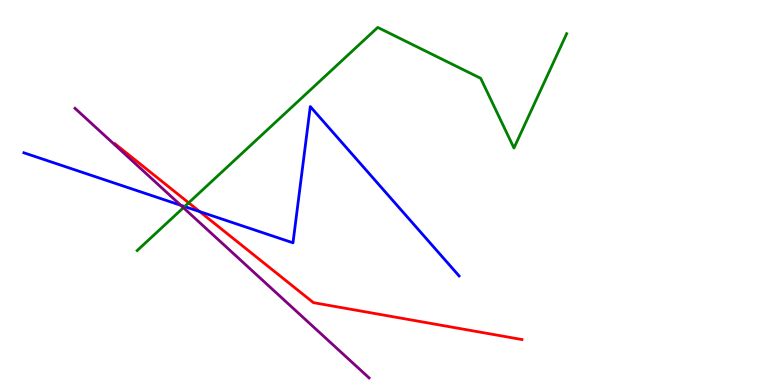[{'lines': ['blue', 'red'], 'intersections': [{'x': 2.58, 'y': 4.5}]}, {'lines': ['green', 'red'], 'intersections': [{'x': 2.43, 'y': 4.73}]}, {'lines': ['purple', 'red'], 'intersections': []}, {'lines': ['blue', 'green'], 'intersections': [{'x': 2.38, 'y': 4.63}]}, {'lines': ['blue', 'purple'], 'intersections': [{'x': 2.33, 'y': 4.67}]}, {'lines': ['green', 'purple'], 'intersections': [{'x': 2.37, 'y': 4.61}]}]